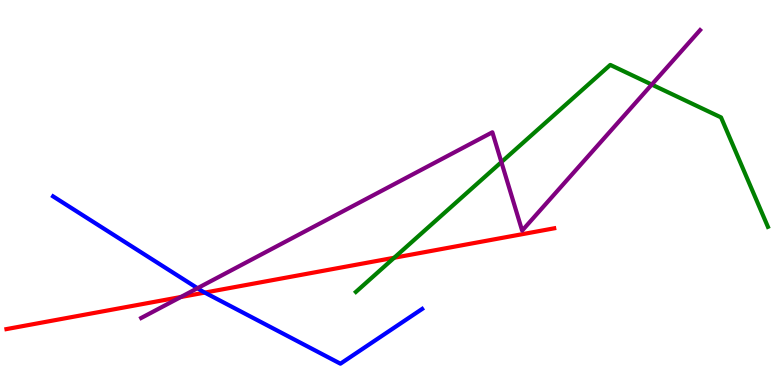[{'lines': ['blue', 'red'], 'intersections': [{'x': 2.64, 'y': 2.4}]}, {'lines': ['green', 'red'], 'intersections': [{'x': 5.09, 'y': 3.31}]}, {'lines': ['purple', 'red'], 'intersections': [{'x': 2.33, 'y': 2.29}]}, {'lines': ['blue', 'green'], 'intersections': []}, {'lines': ['blue', 'purple'], 'intersections': [{'x': 2.55, 'y': 2.51}]}, {'lines': ['green', 'purple'], 'intersections': [{'x': 6.47, 'y': 5.79}, {'x': 8.41, 'y': 7.8}]}]